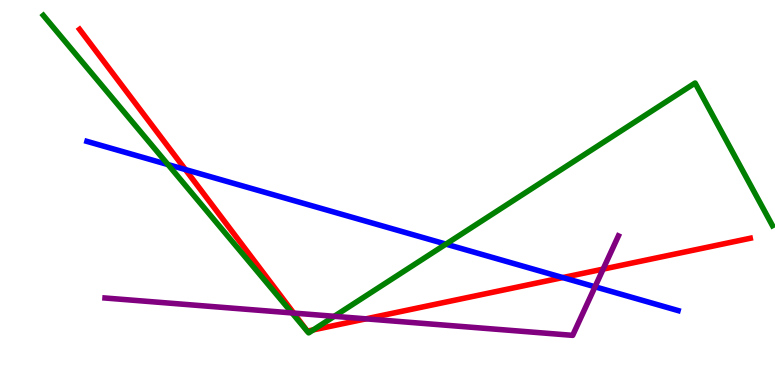[{'lines': ['blue', 'red'], 'intersections': [{'x': 2.39, 'y': 5.6}, {'x': 7.26, 'y': 2.79}]}, {'lines': ['green', 'red'], 'intersections': [{'x': 4.04, 'y': 1.43}]}, {'lines': ['purple', 'red'], 'intersections': [{'x': 3.79, 'y': 1.87}, {'x': 4.72, 'y': 1.72}, {'x': 7.78, 'y': 3.01}]}, {'lines': ['blue', 'green'], 'intersections': [{'x': 2.17, 'y': 5.73}, {'x': 5.75, 'y': 3.66}]}, {'lines': ['blue', 'purple'], 'intersections': [{'x': 7.68, 'y': 2.55}]}, {'lines': ['green', 'purple'], 'intersections': [{'x': 3.77, 'y': 1.87}, {'x': 4.31, 'y': 1.78}]}]